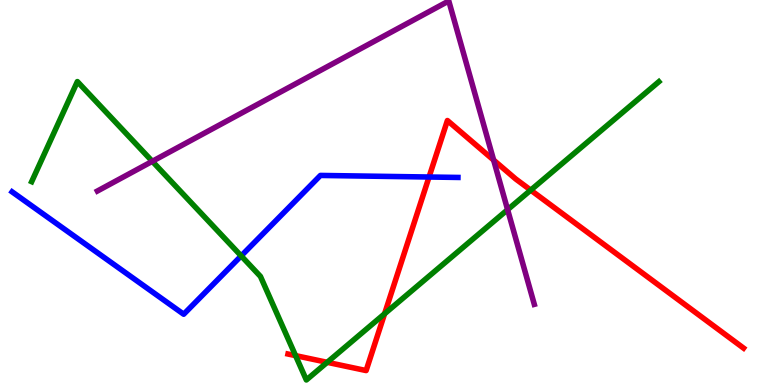[{'lines': ['blue', 'red'], 'intersections': [{'x': 5.54, 'y': 5.4}]}, {'lines': ['green', 'red'], 'intersections': [{'x': 3.81, 'y': 0.763}, {'x': 4.22, 'y': 0.589}, {'x': 4.96, 'y': 1.85}, {'x': 6.85, 'y': 5.06}]}, {'lines': ['purple', 'red'], 'intersections': [{'x': 6.37, 'y': 5.84}]}, {'lines': ['blue', 'green'], 'intersections': [{'x': 3.11, 'y': 3.35}]}, {'lines': ['blue', 'purple'], 'intersections': []}, {'lines': ['green', 'purple'], 'intersections': [{'x': 1.97, 'y': 5.81}, {'x': 6.55, 'y': 4.55}]}]